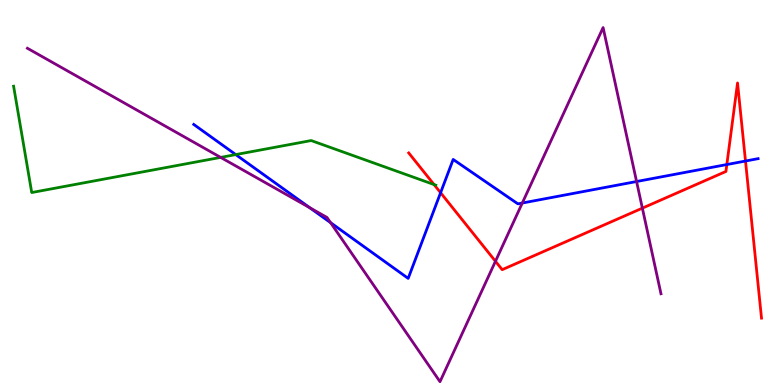[{'lines': ['blue', 'red'], 'intersections': [{'x': 5.68, 'y': 4.99}, {'x': 9.38, 'y': 5.73}, {'x': 9.62, 'y': 5.82}]}, {'lines': ['green', 'red'], 'intersections': [{'x': 5.6, 'y': 5.21}]}, {'lines': ['purple', 'red'], 'intersections': [{'x': 6.39, 'y': 3.21}, {'x': 8.29, 'y': 4.59}]}, {'lines': ['blue', 'green'], 'intersections': [{'x': 3.04, 'y': 5.98}]}, {'lines': ['blue', 'purple'], 'intersections': [{'x': 4.0, 'y': 4.6}, {'x': 4.27, 'y': 4.22}, {'x': 6.74, 'y': 4.73}, {'x': 8.21, 'y': 5.29}]}, {'lines': ['green', 'purple'], 'intersections': [{'x': 2.85, 'y': 5.91}]}]